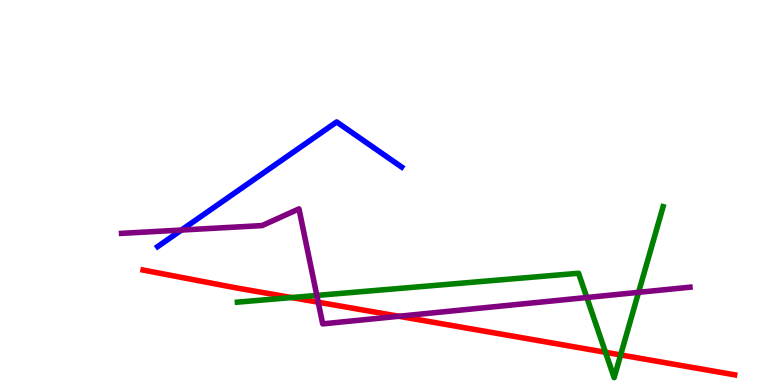[{'lines': ['blue', 'red'], 'intersections': []}, {'lines': ['green', 'red'], 'intersections': [{'x': 3.76, 'y': 2.27}, {'x': 7.81, 'y': 0.85}, {'x': 8.01, 'y': 0.781}]}, {'lines': ['purple', 'red'], 'intersections': [{'x': 4.11, 'y': 2.15}, {'x': 5.15, 'y': 1.79}]}, {'lines': ['blue', 'green'], 'intersections': []}, {'lines': ['blue', 'purple'], 'intersections': [{'x': 2.34, 'y': 4.02}]}, {'lines': ['green', 'purple'], 'intersections': [{'x': 4.09, 'y': 2.33}, {'x': 7.57, 'y': 2.27}, {'x': 8.24, 'y': 2.41}]}]